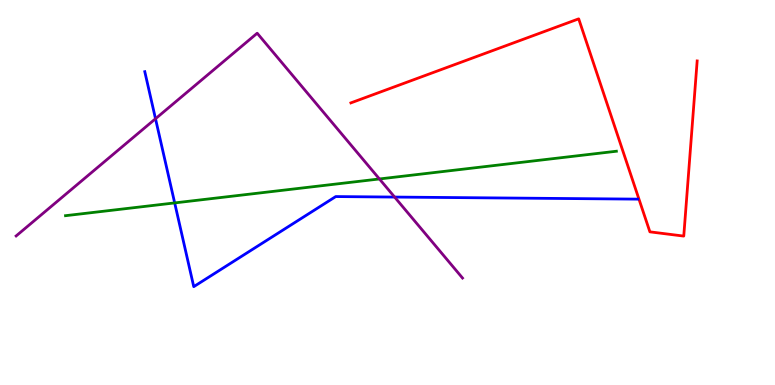[{'lines': ['blue', 'red'], 'intersections': []}, {'lines': ['green', 'red'], 'intersections': []}, {'lines': ['purple', 'red'], 'intersections': []}, {'lines': ['blue', 'green'], 'intersections': [{'x': 2.25, 'y': 4.73}]}, {'lines': ['blue', 'purple'], 'intersections': [{'x': 2.01, 'y': 6.92}, {'x': 5.09, 'y': 4.88}]}, {'lines': ['green', 'purple'], 'intersections': [{'x': 4.9, 'y': 5.35}]}]